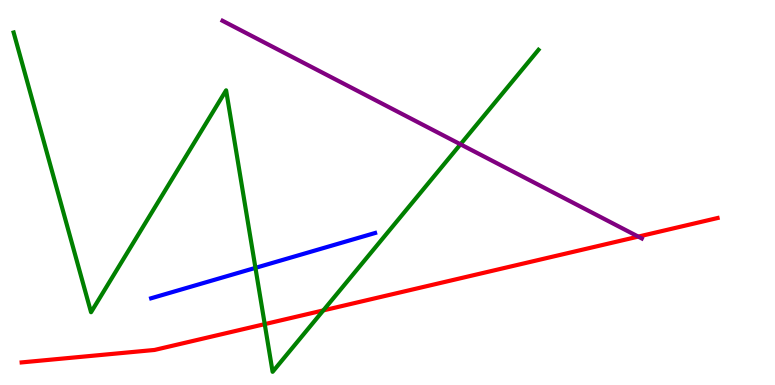[{'lines': ['blue', 'red'], 'intersections': []}, {'lines': ['green', 'red'], 'intersections': [{'x': 3.42, 'y': 1.58}, {'x': 4.17, 'y': 1.94}]}, {'lines': ['purple', 'red'], 'intersections': [{'x': 8.24, 'y': 3.85}]}, {'lines': ['blue', 'green'], 'intersections': [{'x': 3.3, 'y': 3.04}]}, {'lines': ['blue', 'purple'], 'intersections': []}, {'lines': ['green', 'purple'], 'intersections': [{'x': 5.94, 'y': 6.25}]}]